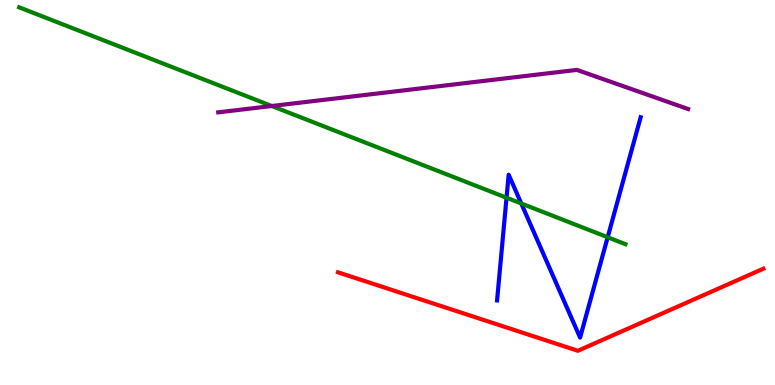[{'lines': ['blue', 'red'], 'intersections': []}, {'lines': ['green', 'red'], 'intersections': []}, {'lines': ['purple', 'red'], 'intersections': []}, {'lines': ['blue', 'green'], 'intersections': [{'x': 6.54, 'y': 4.86}, {'x': 6.73, 'y': 4.71}, {'x': 7.84, 'y': 3.84}]}, {'lines': ['blue', 'purple'], 'intersections': []}, {'lines': ['green', 'purple'], 'intersections': [{'x': 3.51, 'y': 7.25}]}]